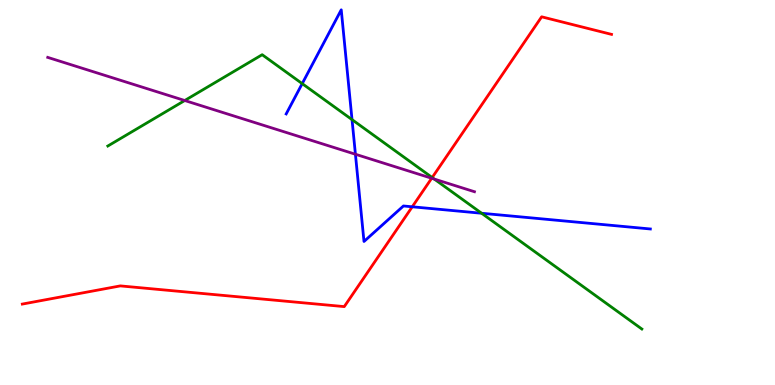[{'lines': ['blue', 'red'], 'intersections': [{'x': 5.32, 'y': 4.63}]}, {'lines': ['green', 'red'], 'intersections': [{'x': 5.58, 'y': 5.39}]}, {'lines': ['purple', 'red'], 'intersections': [{'x': 5.57, 'y': 5.37}]}, {'lines': ['blue', 'green'], 'intersections': [{'x': 3.9, 'y': 7.83}, {'x': 4.54, 'y': 6.89}, {'x': 6.21, 'y': 4.46}]}, {'lines': ['blue', 'purple'], 'intersections': [{'x': 4.59, 'y': 5.99}]}, {'lines': ['green', 'purple'], 'intersections': [{'x': 2.38, 'y': 7.39}, {'x': 5.6, 'y': 5.35}]}]